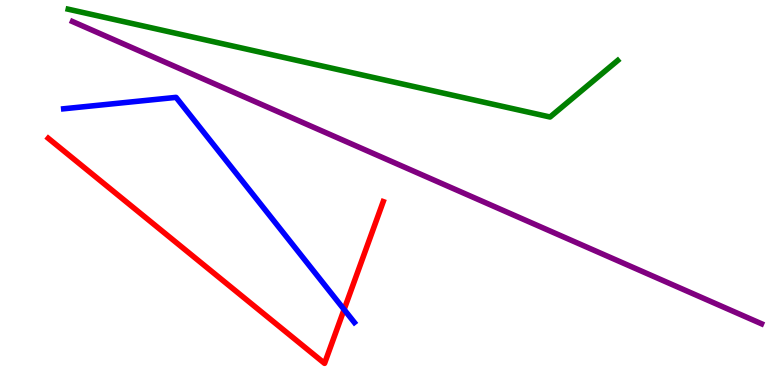[{'lines': ['blue', 'red'], 'intersections': [{'x': 4.44, 'y': 1.96}]}, {'lines': ['green', 'red'], 'intersections': []}, {'lines': ['purple', 'red'], 'intersections': []}, {'lines': ['blue', 'green'], 'intersections': []}, {'lines': ['blue', 'purple'], 'intersections': []}, {'lines': ['green', 'purple'], 'intersections': []}]